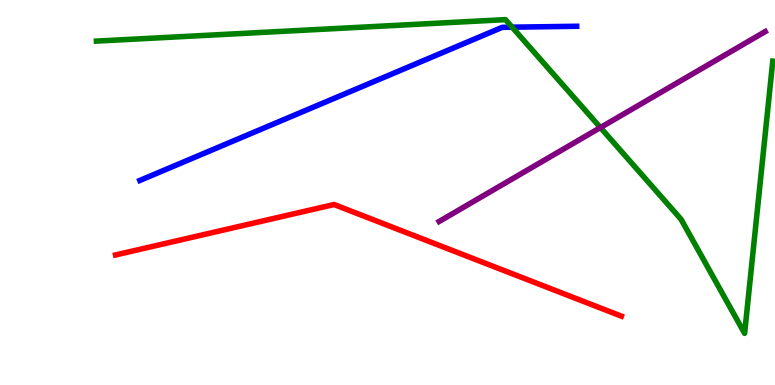[{'lines': ['blue', 'red'], 'intersections': []}, {'lines': ['green', 'red'], 'intersections': []}, {'lines': ['purple', 'red'], 'intersections': []}, {'lines': ['blue', 'green'], 'intersections': [{'x': 6.61, 'y': 9.29}]}, {'lines': ['blue', 'purple'], 'intersections': []}, {'lines': ['green', 'purple'], 'intersections': [{'x': 7.75, 'y': 6.69}]}]